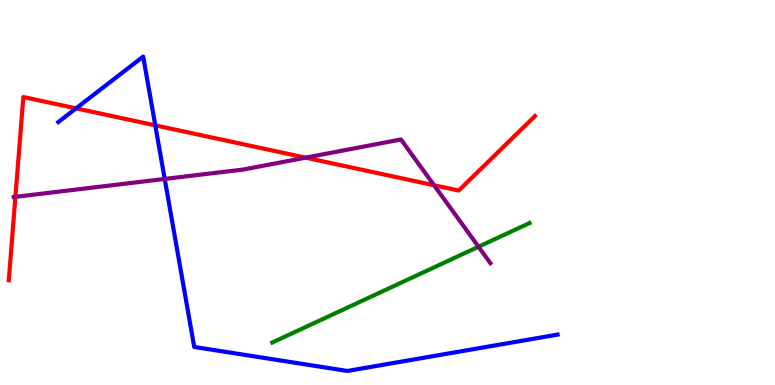[{'lines': ['blue', 'red'], 'intersections': [{'x': 0.982, 'y': 7.19}, {'x': 2.0, 'y': 6.74}]}, {'lines': ['green', 'red'], 'intersections': []}, {'lines': ['purple', 'red'], 'intersections': [{'x': 0.199, 'y': 4.89}, {'x': 3.94, 'y': 5.91}, {'x': 5.6, 'y': 5.19}]}, {'lines': ['blue', 'green'], 'intersections': []}, {'lines': ['blue', 'purple'], 'intersections': [{'x': 2.13, 'y': 5.35}]}, {'lines': ['green', 'purple'], 'intersections': [{'x': 6.17, 'y': 3.59}]}]